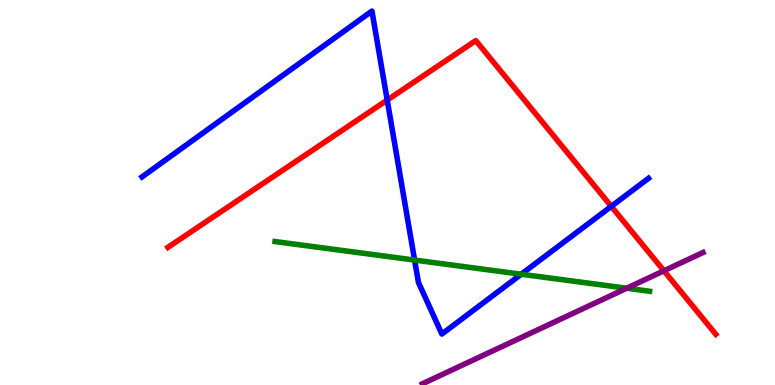[{'lines': ['blue', 'red'], 'intersections': [{'x': 5.0, 'y': 7.4}, {'x': 7.89, 'y': 4.64}]}, {'lines': ['green', 'red'], 'intersections': []}, {'lines': ['purple', 'red'], 'intersections': [{'x': 8.57, 'y': 2.97}]}, {'lines': ['blue', 'green'], 'intersections': [{'x': 5.35, 'y': 3.24}, {'x': 6.73, 'y': 2.88}]}, {'lines': ['blue', 'purple'], 'intersections': []}, {'lines': ['green', 'purple'], 'intersections': [{'x': 8.09, 'y': 2.51}]}]